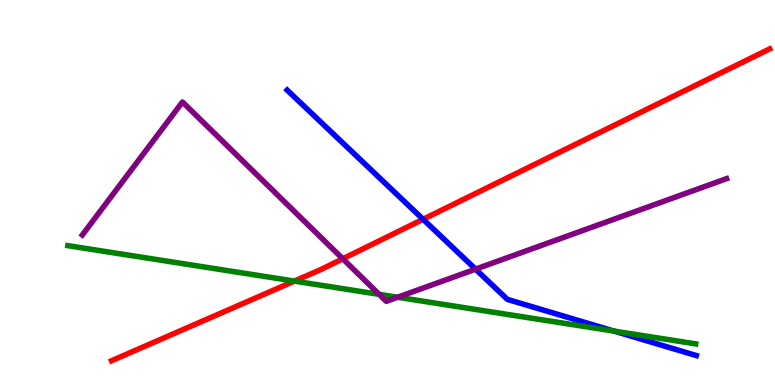[{'lines': ['blue', 'red'], 'intersections': [{'x': 5.46, 'y': 4.3}]}, {'lines': ['green', 'red'], 'intersections': [{'x': 3.8, 'y': 2.7}]}, {'lines': ['purple', 'red'], 'intersections': [{'x': 4.42, 'y': 3.28}]}, {'lines': ['blue', 'green'], 'intersections': [{'x': 7.92, 'y': 1.4}]}, {'lines': ['blue', 'purple'], 'intersections': [{'x': 6.14, 'y': 3.01}]}, {'lines': ['green', 'purple'], 'intersections': [{'x': 4.89, 'y': 2.35}, {'x': 5.13, 'y': 2.28}]}]